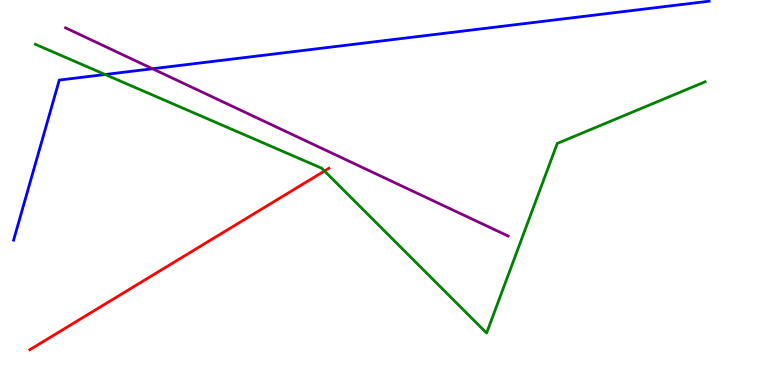[{'lines': ['blue', 'red'], 'intersections': []}, {'lines': ['green', 'red'], 'intersections': [{'x': 4.19, 'y': 5.56}]}, {'lines': ['purple', 'red'], 'intersections': []}, {'lines': ['blue', 'green'], 'intersections': [{'x': 1.36, 'y': 8.06}]}, {'lines': ['blue', 'purple'], 'intersections': [{'x': 1.97, 'y': 8.21}]}, {'lines': ['green', 'purple'], 'intersections': []}]